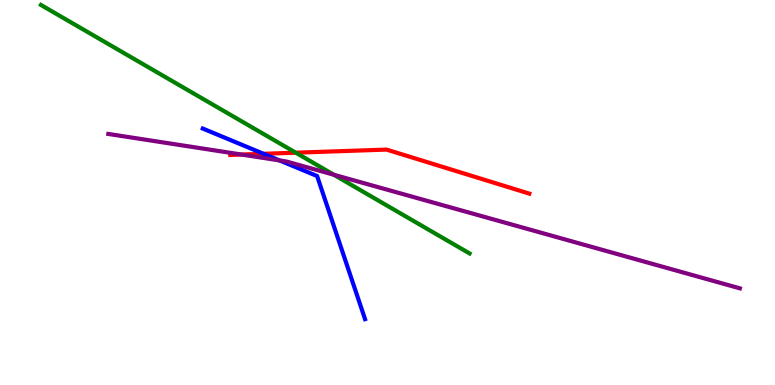[{'lines': ['blue', 'red'], 'intersections': [{'x': 3.4, 'y': 6.01}]}, {'lines': ['green', 'red'], 'intersections': [{'x': 3.82, 'y': 6.03}]}, {'lines': ['purple', 'red'], 'intersections': [{'x': 3.12, 'y': 5.99}]}, {'lines': ['blue', 'green'], 'intersections': []}, {'lines': ['blue', 'purple'], 'intersections': [{'x': 3.61, 'y': 5.83}]}, {'lines': ['green', 'purple'], 'intersections': [{'x': 4.31, 'y': 5.46}]}]